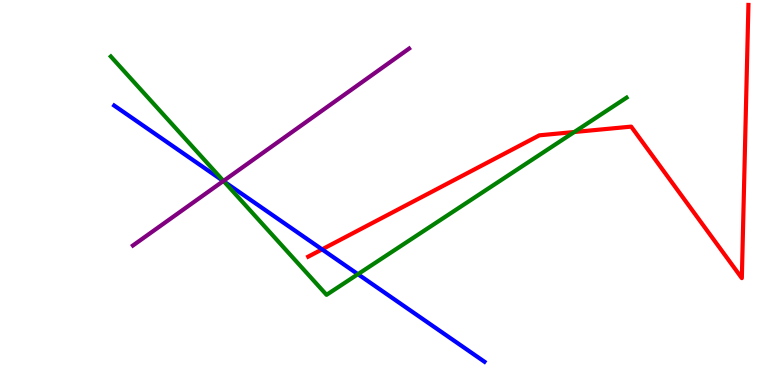[{'lines': ['blue', 'red'], 'intersections': [{'x': 4.16, 'y': 3.52}]}, {'lines': ['green', 'red'], 'intersections': [{'x': 7.41, 'y': 6.57}]}, {'lines': ['purple', 'red'], 'intersections': []}, {'lines': ['blue', 'green'], 'intersections': [{'x': 2.89, 'y': 5.29}, {'x': 4.62, 'y': 2.88}]}, {'lines': ['blue', 'purple'], 'intersections': [{'x': 2.88, 'y': 5.3}]}, {'lines': ['green', 'purple'], 'intersections': [{'x': 2.88, 'y': 5.3}]}]